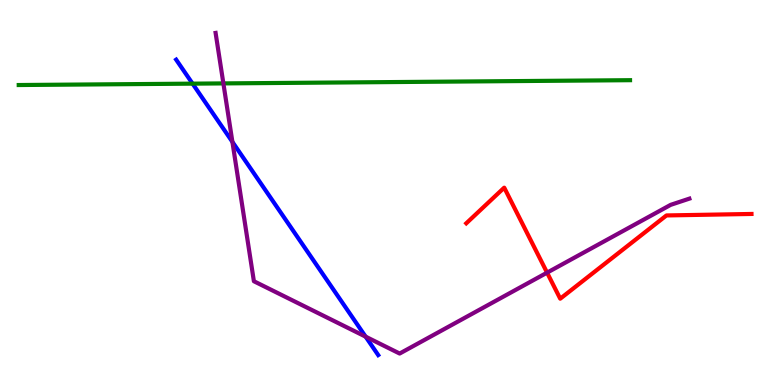[{'lines': ['blue', 'red'], 'intersections': []}, {'lines': ['green', 'red'], 'intersections': []}, {'lines': ['purple', 'red'], 'intersections': [{'x': 7.06, 'y': 2.92}]}, {'lines': ['blue', 'green'], 'intersections': [{'x': 2.48, 'y': 7.83}]}, {'lines': ['blue', 'purple'], 'intersections': [{'x': 3.0, 'y': 6.31}, {'x': 4.72, 'y': 1.26}]}, {'lines': ['green', 'purple'], 'intersections': [{'x': 2.88, 'y': 7.83}]}]